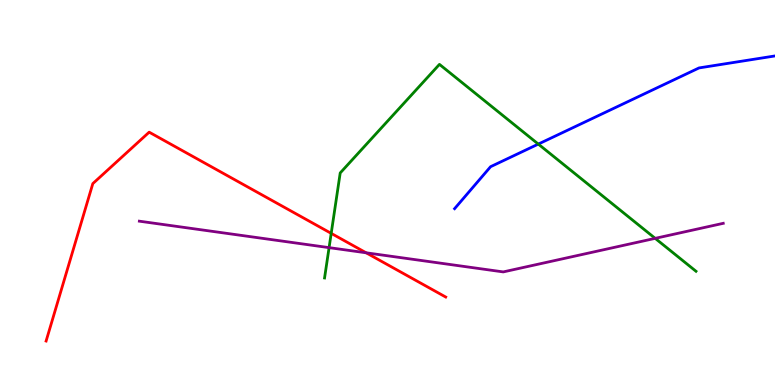[{'lines': ['blue', 'red'], 'intersections': []}, {'lines': ['green', 'red'], 'intersections': [{'x': 4.27, 'y': 3.94}]}, {'lines': ['purple', 'red'], 'intersections': [{'x': 4.72, 'y': 3.43}]}, {'lines': ['blue', 'green'], 'intersections': [{'x': 6.95, 'y': 6.26}]}, {'lines': ['blue', 'purple'], 'intersections': []}, {'lines': ['green', 'purple'], 'intersections': [{'x': 4.25, 'y': 3.57}, {'x': 8.45, 'y': 3.81}]}]